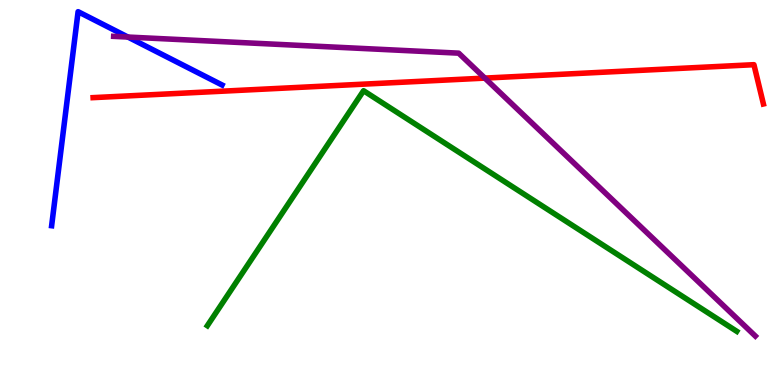[{'lines': ['blue', 'red'], 'intersections': []}, {'lines': ['green', 'red'], 'intersections': []}, {'lines': ['purple', 'red'], 'intersections': [{'x': 6.26, 'y': 7.97}]}, {'lines': ['blue', 'green'], 'intersections': []}, {'lines': ['blue', 'purple'], 'intersections': [{'x': 1.65, 'y': 9.04}]}, {'lines': ['green', 'purple'], 'intersections': []}]